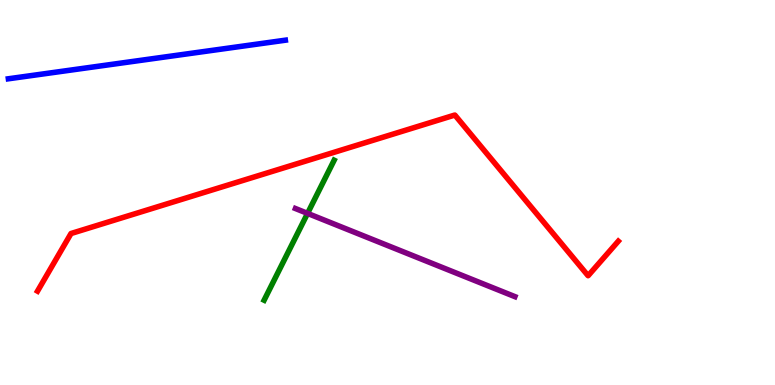[{'lines': ['blue', 'red'], 'intersections': []}, {'lines': ['green', 'red'], 'intersections': []}, {'lines': ['purple', 'red'], 'intersections': []}, {'lines': ['blue', 'green'], 'intersections': []}, {'lines': ['blue', 'purple'], 'intersections': []}, {'lines': ['green', 'purple'], 'intersections': [{'x': 3.97, 'y': 4.46}]}]